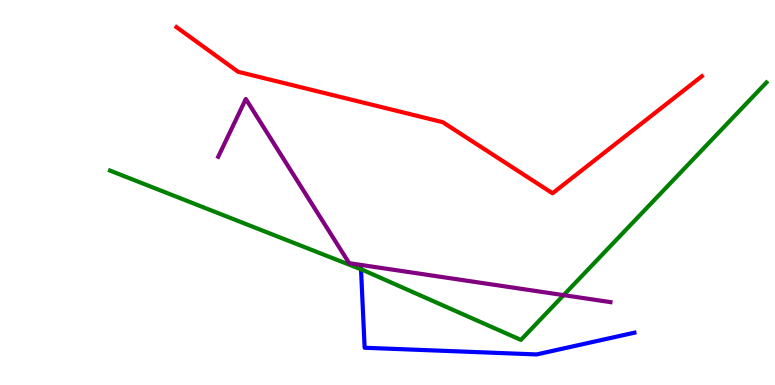[{'lines': ['blue', 'red'], 'intersections': []}, {'lines': ['green', 'red'], 'intersections': []}, {'lines': ['purple', 'red'], 'intersections': []}, {'lines': ['blue', 'green'], 'intersections': [{'x': 4.66, 'y': 3.0}]}, {'lines': ['blue', 'purple'], 'intersections': []}, {'lines': ['green', 'purple'], 'intersections': [{'x': 7.27, 'y': 2.33}]}]